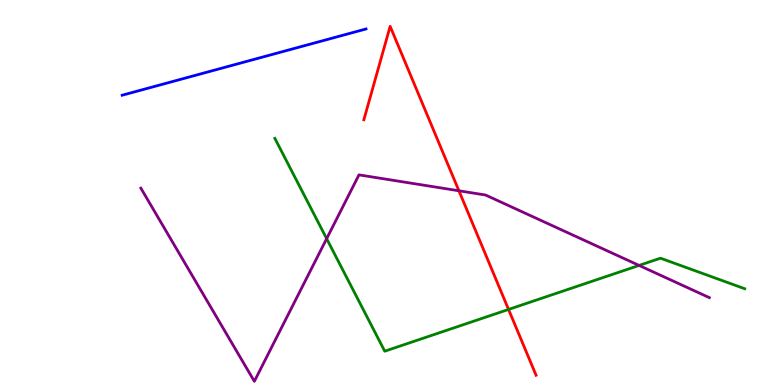[{'lines': ['blue', 'red'], 'intersections': []}, {'lines': ['green', 'red'], 'intersections': [{'x': 6.56, 'y': 1.96}]}, {'lines': ['purple', 'red'], 'intersections': [{'x': 5.92, 'y': 5.04}]}, {'lines': ['blue', 'green'], 'intersections': []}, {'lines': ['blue', 'purple'], 'intersections': []}, {'lines': ['green', 'purple'], 'intersections': [{'x': 4.21, 'y': 3.8}, {'x': 8.25, 'y': 3.11}]}]